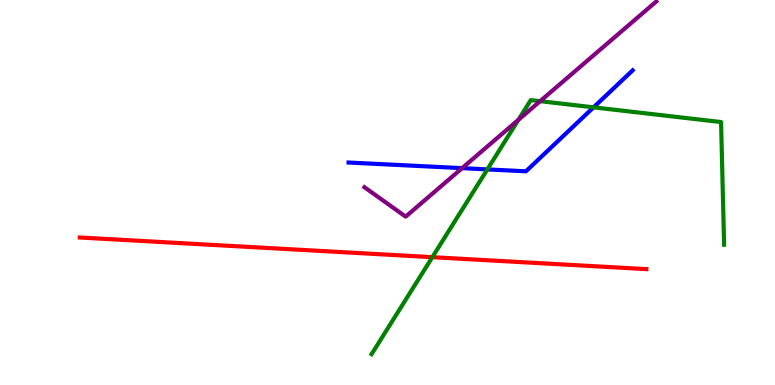[{'lines': ['blue', 'red'], 'intersections': []}, {'lines': ['green', 'red'], 'intersections': [{'x': 5.58, 'y': 3.32}]}, {'lines': ['purple', 'red'], 'intersections': []}, {'lines': ['blue', 'green'], 'intersections': [{'x': 6.29, 'y': 5.6}, {'x': 7.66, 'y': 7.21}]}, {'lines': ['blue', 'purple'], 'intersections': [{'x': 5.96, 'y': 5.63}]}, {'lines': ['green', 'purple'], 'intersections': [{'x': 6.69, 'y': 6.89}, {'x': 6.97, 'y': 7.37}]}]